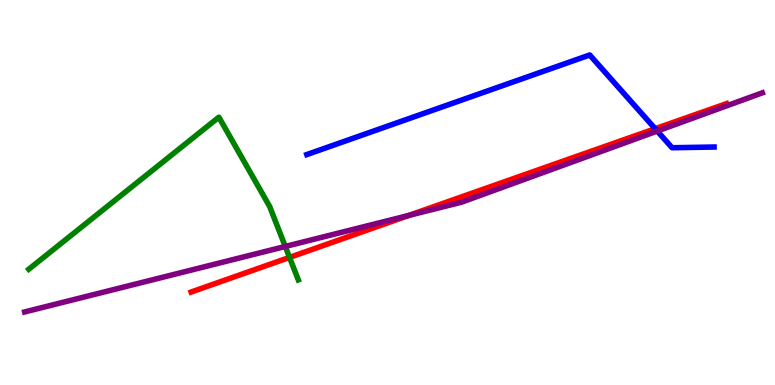[{'lines': ['blue', 'red'], 'intersections': [{'x': 8.45, 'y': 6.66}]}, {'lines': ['green', 'red'], 'intersections': [{'x': 3.74, 'y': 3.31}]}, {'lines': ['purple', 'red'], 'intersections': [{'x': 5.28, 'y': 4.4}]}, {'lines': ['blue', 'green'], 'intersections': []}, {'lines': ['blue', 'purple'], 'intersections': [{'x': 8.48, 'y': 6.6}]}, {'lines': ['green', 'purple'], 'intersections': [{'x': 3.68, 'y': 3.6}]}]